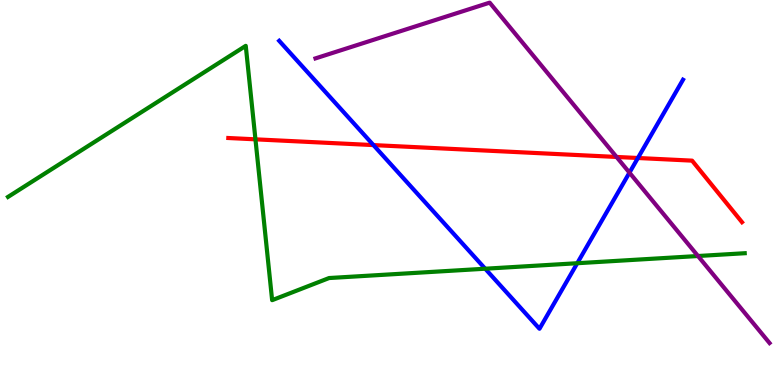[{'lines': ['blue', 'red'], 'intersections': [{'x': 4.82, 'y': 6.23}, {'x': 8.23, 'y': 5.9}]}, {'lines': ['green', 'red'], 'intersections': [{'x': 3.3, 'y': 6.38}]}, {'lines': ['purple', 'red'], 'intersections': [{'x': 7.96, 'y': 5.92}]}, {'lines': ['blue', 'green'], 'intersections': [{'x': 6.26, 'y': 3.02}, {'x': 7.45, 'y': 3.16}]}, {'lines': ['blue', 'purple'], 'intersections': [{'x': 8.12, 'y': 5.52}]}, {'lines': ['green', 'purple'], 'intersections': [{'x': 9.01, 'y': 3.35}]}]